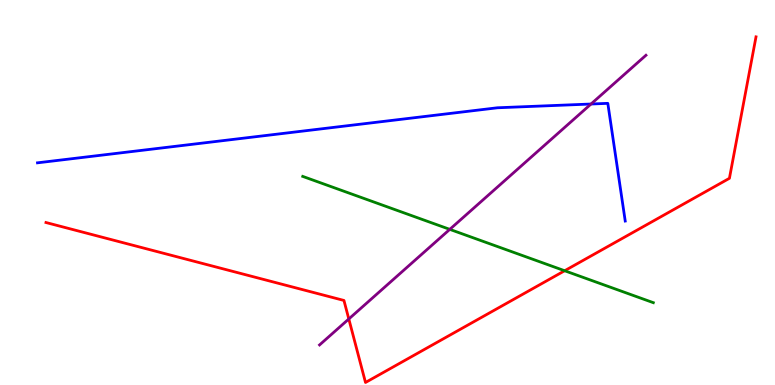[{'lines': ['blue', 'red'], 'intersections': []}, {'lines': ['green', 'red'], 'intersections': [{'x': 7.29, 'y': 2.97}]}, {'lines': ['purple', 'red'], 'intersections': [{'x': 4.5, 'y': 1.72}]}, {'lines': ['blue', 'green'], 'intersections': []}, {'lines': ['blue', 'purple'], 'intersections': [{'x': 7.63, 'y': 7.3}]}, {'lines': ['green', 'purple'], 'intersections': [{'x': 5.8, 'y': 4.04}]}]